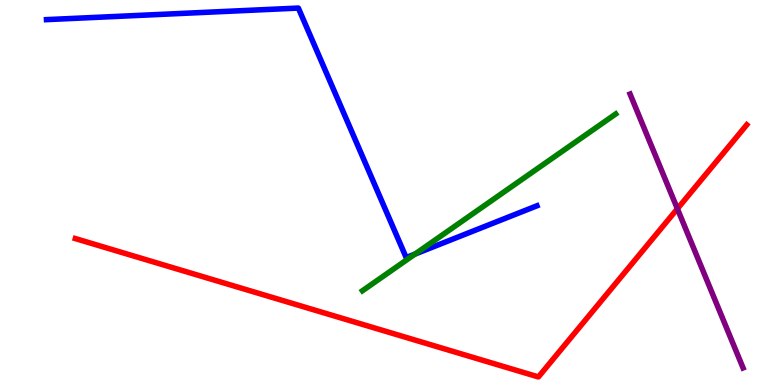[{'lines': ['blue', 'red'], 'intersections': []}, {'lines': ['green', 'red'], 'intersections': []}, {'lines': ['purple', 'red'], 'intersections': [{'x': 8.74, 'y': 4.58}]}, {'lines': ['blue', 'green'], 'intersections': [{'x': 5.35, 'y': 3.4}]}, {'lines': ['blue', 'purple'], 'intersections': []}, {'lines': ['green', 'purple'], 'intersections': []}]